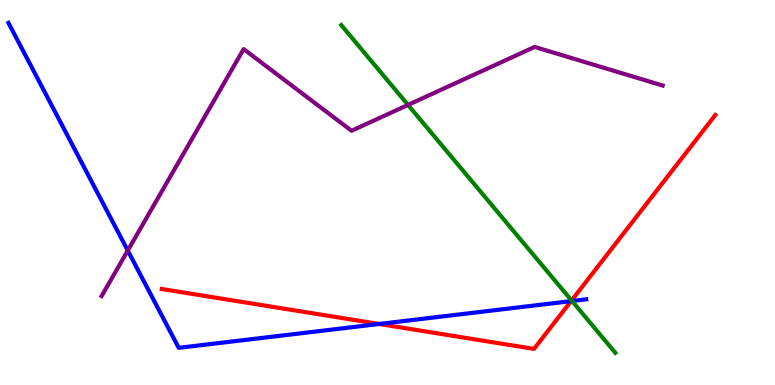[{'lines': ['blue', 'red'], 'intersections': [{'x': 4.89, 'y': 1.59}, {'x': 7.37, 'y': 2.18}]}, {'lines': ['green', 'red'], 'intersections': [{'x': 7.38, 'y': 2.2}]}, {'lines': ['purple', 'red'], 'intersections': []}, {'lines': ['blue', 'green'], 'intersections': [{'x': 7.38, 'y': 2.18}]}, {'lines': ['blue', 'purple'], 'intersections': [{'x': 1.65, 'y': 3.49}]}, {'lines': ['green', 'purple'], 'intersections': [{'x': 5.26, 'y': 7.27}]}]